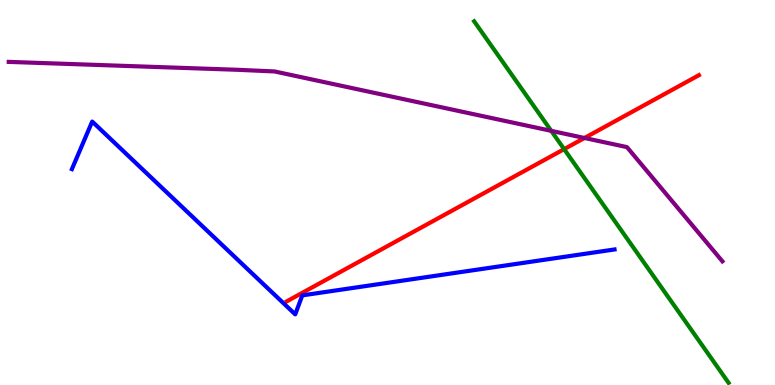[{'lines': ['blue', 'red'], 'intersections': []}, {'lines': ['green', 'red'], 'intersections': [{'x': 7.28, 'y': 6.13}]}, {'lines': ['purple', 'red'], 'intersections': [{'x': 7.54, 'y': 6.42}]}, {'lines': ['blue', 'green'], 'intersections': []}, {'lines': ['blue', 'purple'], 'intersections': []}, {'lines': ['green', 'purple'], 'intersections': [{'x': 7.11, 'y': 6.6}]}]